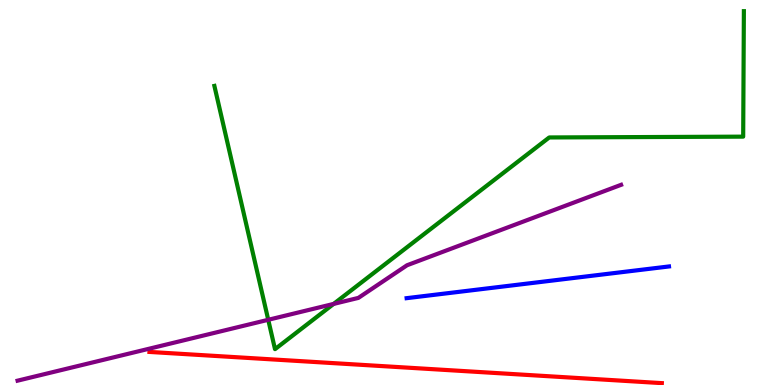[{'lines': ['blue', 'red'], 'intersections': []}, {'lines': ['green', 'red'], 'intersections': []}, {'lines': ['purple', 'red'], 'intersections': []}, {'lines': ['blue', 'green'], 'intersections': []}, {'lines': ['blue', 'purple'], 'intersections': []}, {'lines': ['green', 'purple'], 'intersections': [{'x': 3.46, 'y': 1.69}, {'x': 4.3, 'y': 2.11}]}]